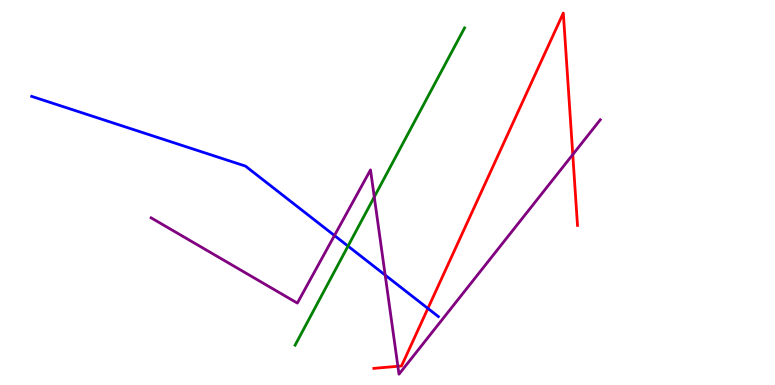[{'lines': ['blue', 'red'], 'intersections': [{'x': 5.52, 'y': 1.99}]}, {'lines': ['green', 'red'], 'intersections': []}, {'lines': ['purple', 'red'], 'intersections': [{'x': 5.13, 'y': 0.486}, {'x': 7.39, 'y': 5.99}]}, {'lines': ['blue', 'green'], 'intersections': [{'x': 4.49, 'y': 3.61}]}, {'lines': ['blue', 'purple'], 'intersections': [{'x': 4.32, 'y': 3.88}, {'x': 4.97, 'y': 2.85}]}, {'lines': ['green', 'purple'], 'intersections': [{'x': 4.83, 'y': 4.88}]}]